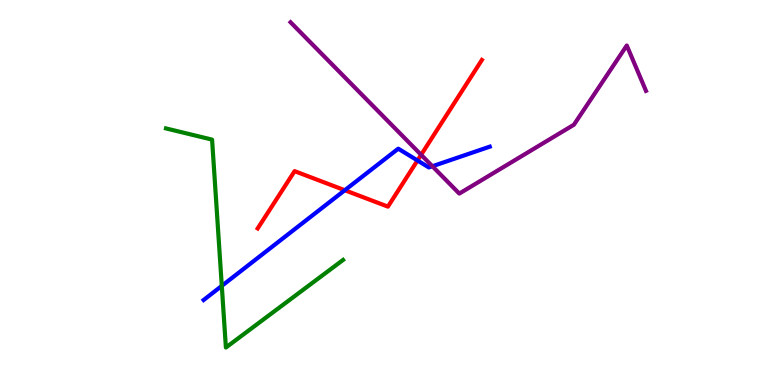[{'lines': ['blue', 'red'], 'intersections': [{'x': 4.45, 'y': 5.06}, {'x': 5.39, 'y': 5.83}]}, {'lines': ['green', 'red'], 'intersections': []}, {'lines': ['purple', 'red'], 'intersections': [{'x': 5.43, 'y': 5.98}]}, {'lines': ['blue', 'green'], 'intersections': [{'x': 2.86, 'y': 2.57}]}, {'lines': ['blue', 'purple'], 'intersections': [{'x': 5.58, 'y': 5.68}]}, {'lines': ['green', 'purple'], 'intersections': []}]